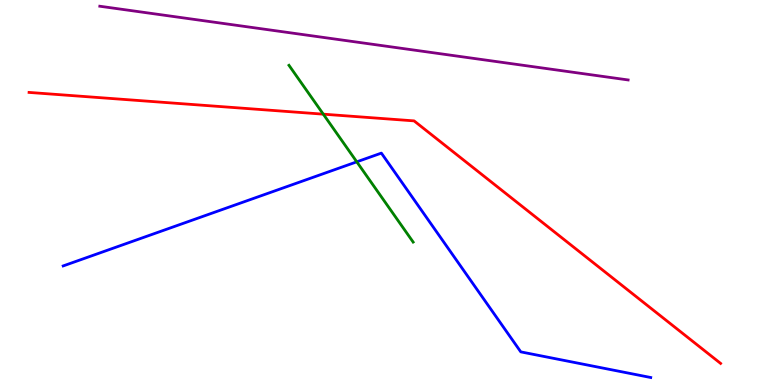[{'lines': ['blue', 'red'], 'intersections': []}, {'lines': ['green', 'red'], 'intersections': [{'x': 4.17, 'y': 7.03}]}, {'lines': ['purple', 'red'], 'intersections': []}, {'lines': ['blue', 'green'], 'intersections': [{'x': 4.6, 'y': 5.8}]}, {'lines': ['blue', 'purple'], 'intersections': []}, {'lines': ['green', 'purple'], 'intersections': []}]